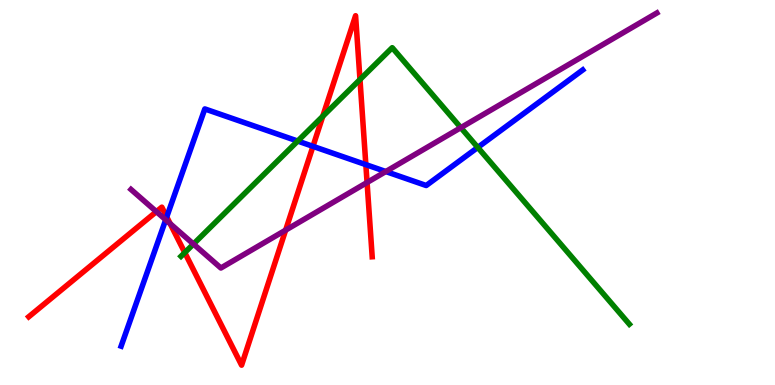[{'lines': ['blue', 'red'], 'intersections': [{'x': 2.15, 'y': 4.37}, {'x': 4.04, 'y': 6.2}, {'x': 4.72, 'y': 5.72}]}, {'lines': ['green', 'red'], 'intersections': [{'x': 2.38, 'y': 3.44}, {'x': 4.16, 'y': 6.98}, {'x': 4.64, 'y': 7.93}]}, {'lines': ['purple', 'red'], 'intersections': [{'x': 2.02, 'y': 4.5}, {'x': 2.2, 'y': 4.19}, {'x': 3.69, 'y': 4.02}, {'x': 4.74, 'y': 5.26}]}, {'lines': ['blue', 'green'], 'intersections': [{'x': 3.84, 'y': 6.34}, {'x': 6.16, 'y': 6.17}]}, {'lines': ['blue', 'purple'], 'intersections': [{'x': 2.14, 'y': 4.29}, {'x': 4.98, 'y': 5.54}]}, {'lines': ['green', 'purple'], 'intersections': [{'x': 2.5, 'y': 3.66}, {'x': 5.95, 'y': 6.68}]}]